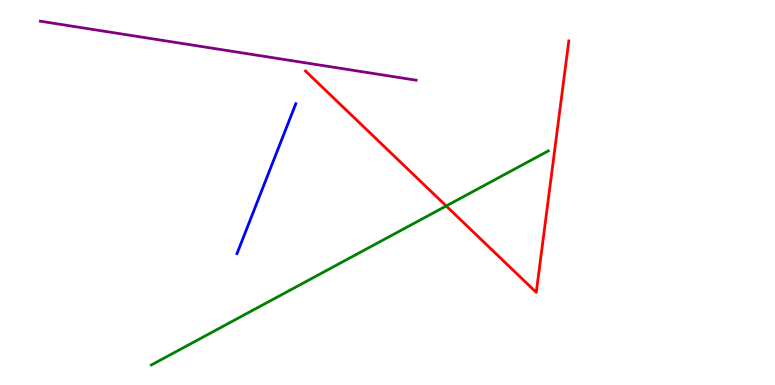[{'lines': ['blue', 'red'], 'intersections': []}, {'lines': ['green', 'red'], 'intersections': [{'x': 5.76, 'y': 4.65}]}, {'lines': ['purple', 'red'], 'intersections': []}, {'lines': ['blue', 'green'], 'intersections': []}, {'lines': ['blue', 'purple'], 'intersections': []}, {'lines': ['green', 'purple'], 'intersections': []}]